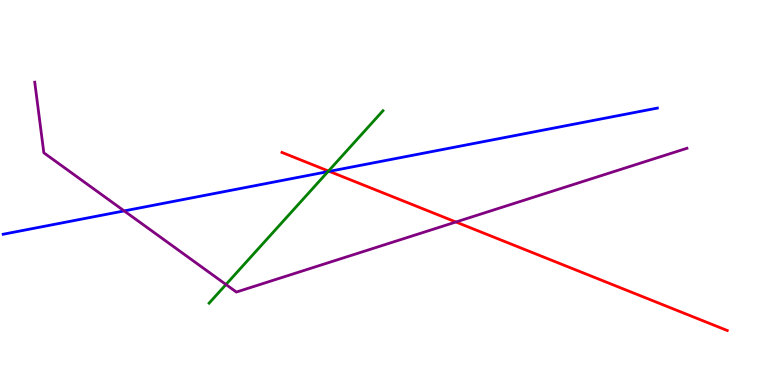[{'lines': ['blue', 'red'], 'intersections': [{'x': 4.25, 'y': 5.55}]}, {'lines': ['green', 'red'], 'intersections': [{'x': 4.24, 'y': 5.56}]}, {'lines': ['purple', 'red'], 'intersections': [{'x': 5.88, 'y': 4.23}]}, {'lines': ['blue', 'green'], 'intersections': [{'x': 4.23, 'y': 5.54}]}, {'lines': ['blue', 'purple'], 'intersections': [{'x': 1.6, 'y': 4.52}]}, {'lines': ['green', 'purple'], 'intersections': [{'x': 2.92, 'y': 2.61}]}]